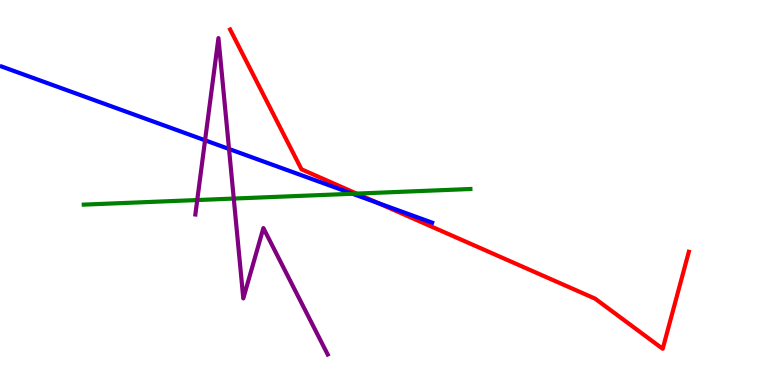[{'lines': ['blue', 'red'], 'intersections': [{'x': 4.88, 'y': 4.73}]}, {'lines': ['green', 'red'], 'intersections': [{'x': 4.6, 'y': 4.97}]}, {'lines': ['purple', 'red'], 'intersections': []}, {'lines': ['blue', 'green'], 'intersections': [{'x': 4.55, 'y': 4.97}]}, {'lines': ['blue', 'purple'], 'intersections': [{'x': 2.65, 'y': 6.36}, {'x': 2.96, 'y': 6.13}]}, {'lines': ['green', 'purple'], 'intersections': [{'x': 2.55, 'y': 4.8}, {'x': 3.02, 'y': 4.84}]}]